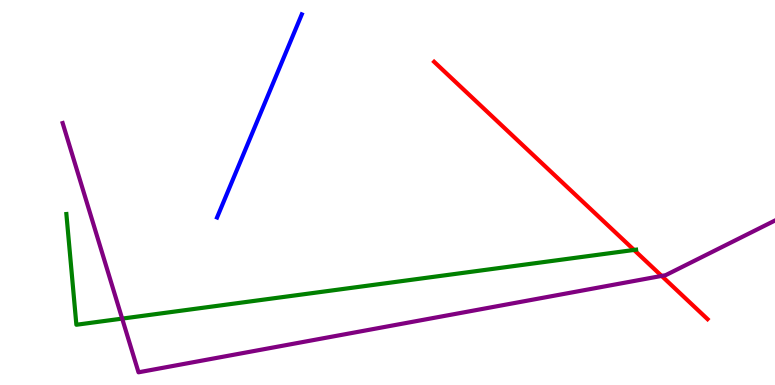[{'lines': ['blue', 'red'], 'intersections': []}, {'lines': ['green', 'red'], 'intersections': [{'x': 8.18, 'y': 3.51}]}, {'lines': ['purple', 'red'], 'intersections': [{'x': 8.54, 'y': 2.83}]}, {'lines': ['blue', 'green'], 'intersections': []}, {'lines': ['blue', 'purple'], 'intersections': []}, {'lines': ['green', 'purple'], 'intersections': [{'x': 1.58, 'y': 1.72}]}]